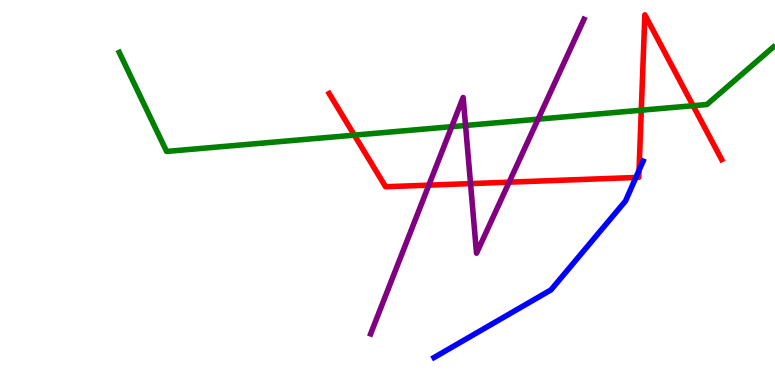[{'lines': ['blue', 'red'], 'intersections': [{'x': 8.2, 'y': 5.39}, {'x': 8.25, 'y': 5.58}]}, {'lines': ['green', 'red'], 'intersections': [{'x': 4.57, 'y': 6.49}, {'x': 8.27, 'y': 7.14}, {'x': 8.94, 'y': 7.25}]}, {'lines': ['purple', 'red'], 'intersections': [{'x': 5.53, 'y': 5.19}, {'x': 6.07, 'y': 5.23}, {'x': 6.57, 'y': 5.27}]}, {'lines': ['blue', 'green'], 'intersections': []}, {'lines': ['blue', 'purple'], 'intersections': []}, {'lines': ['green', 'purple'], 'intersections': [{'x': 5.83, 'y': 6.71}, {'x': 6.01, 'y': 6.74}, {'x': 6.94, 'y': 6.9}]}]